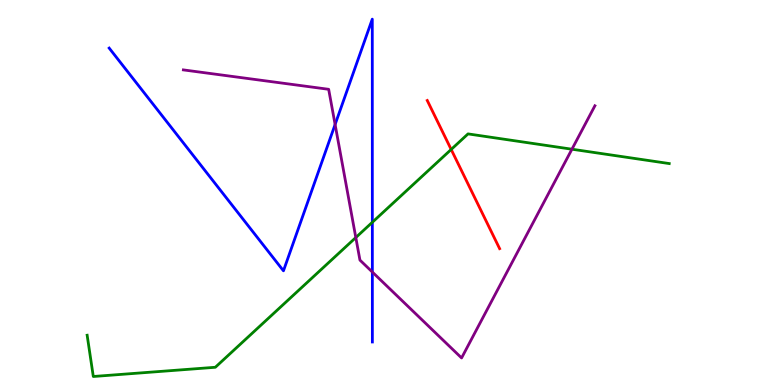[{'lines': ['blue', 'red'], 'intersections': []}, {'lines': ['green', 'red'], 'intersections': [{'x': 5.82, 'y': 6.12}]}, {'lines': ['purple', 'red'], 'intersections': []}, {'lines': ['blue', 'green'], 'intersections': [{'x': 4.8, 'y': 4.23}]}, {'lines': ['blue', 'purple'], 'intersections': [{'x': 4.32, 'y': 6.77}, {'x': 4.8, 'y': 2.93}]}, {'lines': ['green', 'purple'], 'intersections': [{'x': 4.59, 'y': 3.83}, {'x': 7.38, 'y': 6.12}]}]